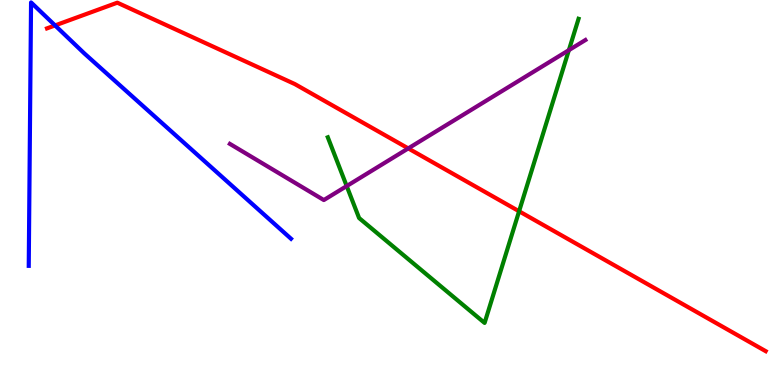[{'lines': ['blue', 'red'], 'intersections': [{'x': 0.711, 'y': 9.34}]}, {'lines': ['green', 'red'], 'intersections': [{'x': 6.7, 'y': 4.51}]}, {'lines': ['purple', 'red'], 'intersections': [{'x': 5.27, 'y': 6.15}]}, {'lines': ['blue', 'green'], 'intersections': []}, {'lines': ['blue', 'purple'], 'intersections': []}, {'lines': ['green', 'purple'], 'intersections': [{'x': 4.47, 'y': 5.17}, {'x': 7.34, 'y': 8.7}]}]